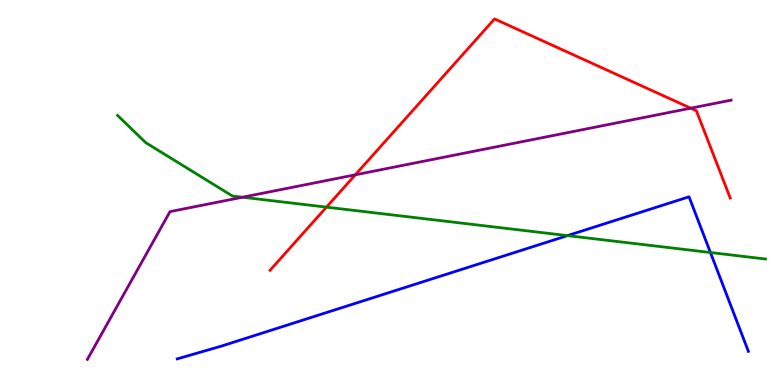[{'lines': ['blue', 'red'], 'intersections': []}, {'lines': ['green', 'red'], 'intersections': [{'x': 4.21, 'y': 4.62}]}, {'lines': ['purple', 'red'], 'intersections': [{'x': 4.58, 'y': 5.46}, {'x': 8.91, 'y': 7.19}]}, {'lines': ['blue', 'green'], 'intersections': [{'x': 7.32, 'y': 3.88}, {'x': 9.17, 'y': 3.44}]}, {'lines': ['blue', 'purple'], 'intersections': []}, {'lines': ['green', 'purple'], 'intersections': [{'x': 3.13, 'y': 4.88}]}]